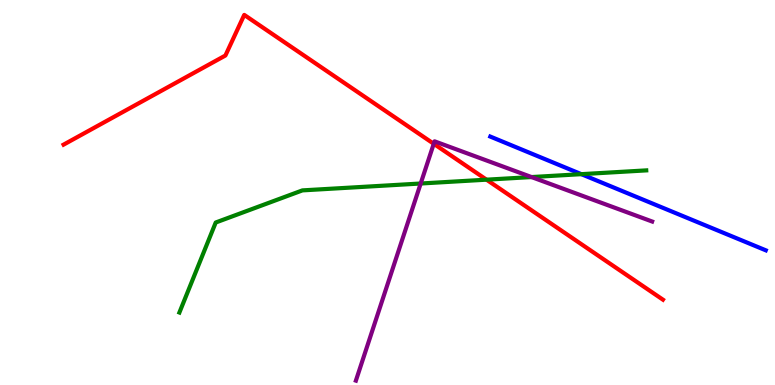[{'lines': ['blue', 'red'], 'intersections': []}, {'lines': ['green', 'red'], 'intersections': [{'x': 6.28, 'y': 5.33}]}, {'lines': ['purple', 'red'], 'intersections': [{'x': 5.6, 'y': 6.27}]}, {'lines': ['blue', 'green'], 'intersections': [{'x': 7.5, 'y': 5.48}]}, {'lines': ['blue', 'purple'], 'intersections': []}, {'lines': ['green', 'purple'], 'intersections': [{'x': 5.43, 'y': 5.23}, {'x': 6.86, 'y': 5.4}]}]